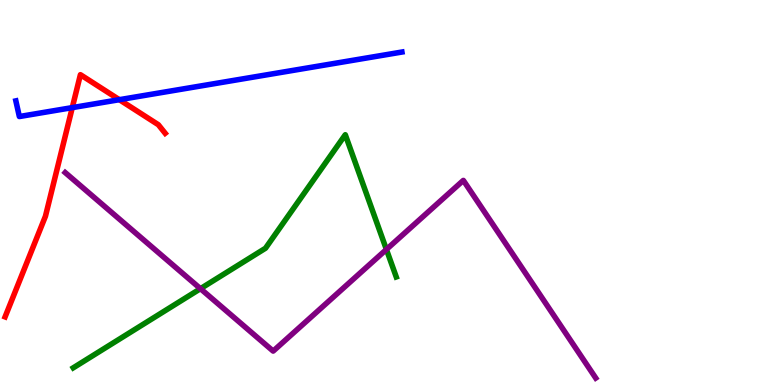[{'lines': ['blue', 'red'], 'intersections': [{'x': 0.933, 'y': 7.2}, {'x': 1.54, 'y': 7.41}]}, {'lines': ['green', 'red'], 'intersections': []}, {'lines': ['purple', 'red'], 'intersections': []}, {'lines': ['blue', 'green'], 'intersections': []}, {'lines': ['blue', 'purple'], 'intersections': []}, {'lines': ['green', 'purple'], 'intersections': [{'x': 2.59, 'y': 2.5}, {'x': 4.99, 'y': 3.52}]}]